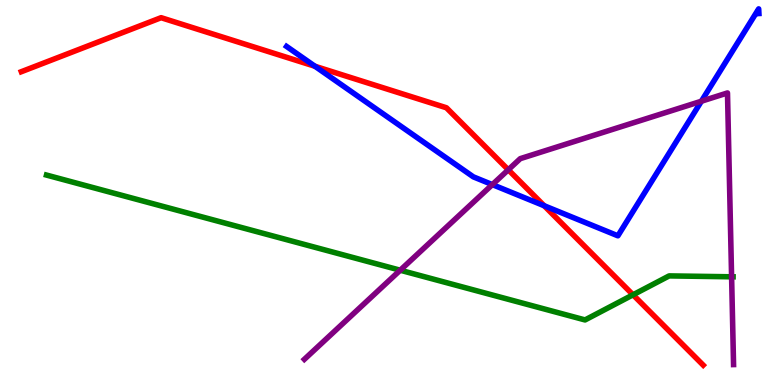[{'lines': ['blue', 'red'], 'intersections': [{'x': 4.06, 'y': 8.28}, {'x': 7.02, 'y': 4.66}]}, {'lines': ['green', 'red'], 'intersections': [{'x': 8.17, 'y': 2.34}]}, {'lines': ['purple', 'red'], 'intersections': [{'x': 6.56, 'y': 5.59}]}, {'lines': ['blue', 'green'], 'intersections': []}, {'lines': ['blue', 'purple'], 'intersections': [{'x': 6.35, 'y': 5.21}, {'x': 9.05, 'y': 7.37}]}, {'lines': ['green', 'purple'], 'intersections': [{'x': 5.16, 'y': 2.98}, {'x': 9.44, 'y': 2.81}]}]